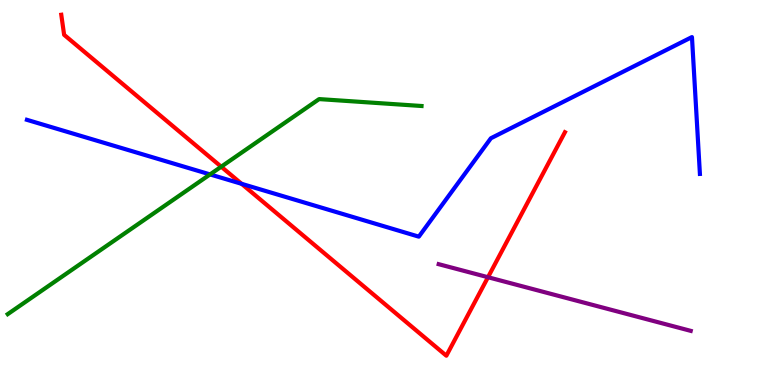[{'lines': ['blue', 'red'], 'intersections': [{'x': 3.12, 'y': 5.23}]}, {'lines': ['green', 'red'], 'intersections': [{'x': 2.85, 'y': 5.67}]}, {'lines': ['purple', 'red'], 'intersections': [{'x': 6.3, 'y': 2.8}]}, {'lines': ['blue', 'green'], 'intersections': [{'x': 2.71, 'y': 5.47}]}, {'lines': ['blue', 'purple'], 'intersections': []}, {'lines': ['green', 'purple'], 'intersections': []}]